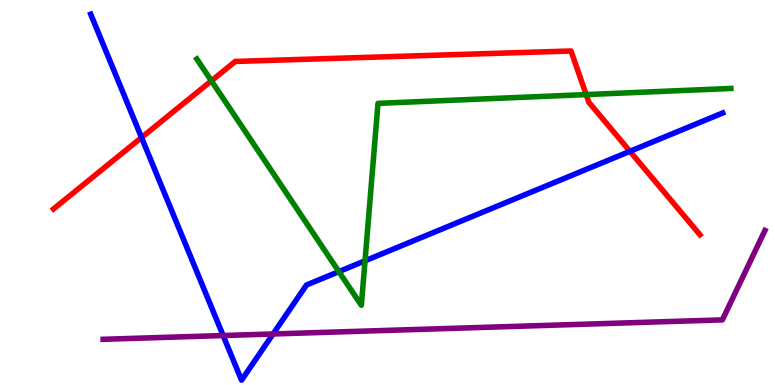[{'lines': ['blue', 'red'], 'intersections': [{'x': 1.83, 'y': 6.43}, {'x': 8.13, 'y': 6.07}]}, {'lines': ['green', 'red'], 'intersections': [{'x': 2.73, 'y': 7.9}, {'x': 7.56, 'y': 7.54}]}, {'lines': ['purple', 'red'], 'intersections': []}, {'lines': ['blue', 'green'], 'intersections': [{'x': 4.37, 'y': 2.95}, {'x': 4.71, 'y': 3.23}]}, {'lines': ['blue', 'purple'], 'intersections': [{'x': 2.88, 'y': 1.28}, {'x': 3.52, 'y': 1.33}]}, {'lines': ['green', 'purple'], 'intersections': []}]